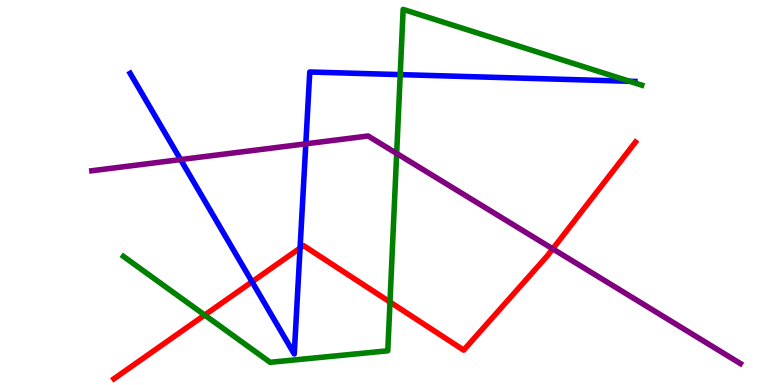[{'lines': ['blue', 'red'], 'intersections': [{'x': 3.25, 'y': 2.68}, {'x': 3.87, 'y': 3.56}]}, {'lines': ['green', 'red'], 'intersections': [{'x': 2.64, 'y': 1.82}, {'x': 5.03, 'y': 2.15}]}, {'lines': ['purple', 'red'], 'intersections': [{'x': 7.13, 'y': 3.54}]}, {'lines': ['blue', 'green'], 'intersections': [{'x': 5.16, 'y': 8.06}, {'x': 8.12, 'y': 7.89}]}, {'lines': ['blue', 'purple'], 'intersections': [{'x': 2.33, 'y': 5.86}, {'x': 3.95, 'y': 6.26}]}, {'lines': ['green', 'purple'], 'intersections': [{'x': 5.12, 'y': 6.01}]}]